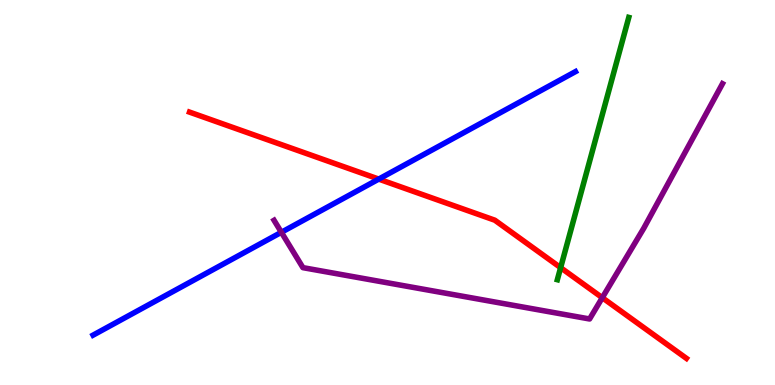[{'lines': ['blue', 'red'], 'intersections': [{'x': 4.89, 'y': 5.35}]}, {'lines': ['green', 'red'], 'intersections': [{'x': 7.23, 'y': 3.05}]}, {'lines': ['purple', 'red'], 'intersections': [{'x': 7.77, 'y': 2.27}]}, {'lines': ['blue', 'green'], 'intersections': []}, {'lines': ['blue', 'purple'], 'intersections': [{'x': 3.63, 'y': 3.97}]}, {'lines': ['green', 'purple'], 'intersections': []}]